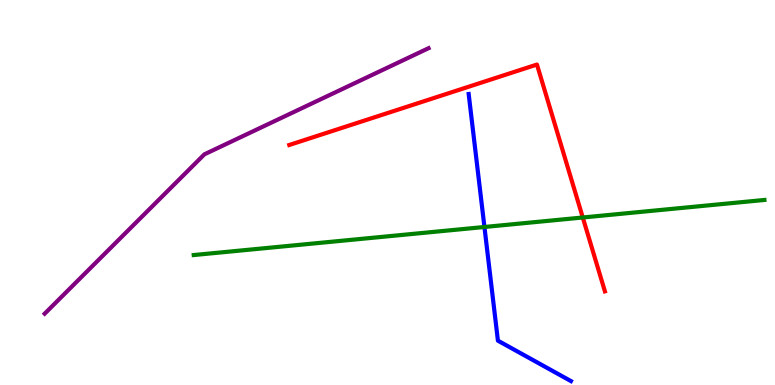[{'lines': ['blue', 'red'], 'intersections': []}, {'lines': ['green', 'red'], 'intersections': [{'x': 7.52, 'y': 4.35}]}, {'lines': ['purple', 'red'], 'intersections': []}, {'lines': ['blue', 'green'], 'intersections': [{'x': 6.25, 'y': 4.1}]}, {'lines': ['blue', 'purple'], 'intersections': []}, {'lines': ['green', 'purple'], 'intersections': []}]